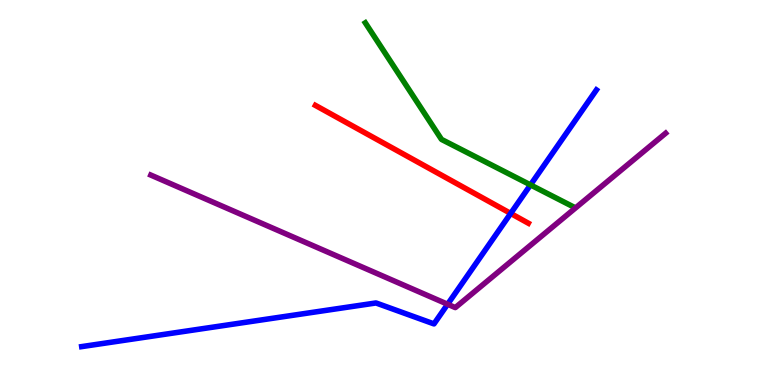[{'lines': ['blue', 'red'], 'intersections': [{'x': 6.59, 'y': 4.46}]}, {'lines': ['green', 'red'], 'intersections': []}, {'lines': ['purple', 'red'], 'intersections': []}, {'lines': ['blue', 'green'], 'intersections': [{'x': 6.84, 'y': 5.2}]}, {'lines': ['blue', 'purple'], 'intersections': [{'x': 5.78, 'y': 2.1}]}, {'lines': ['green', 'purple'], 'intersections': []}]